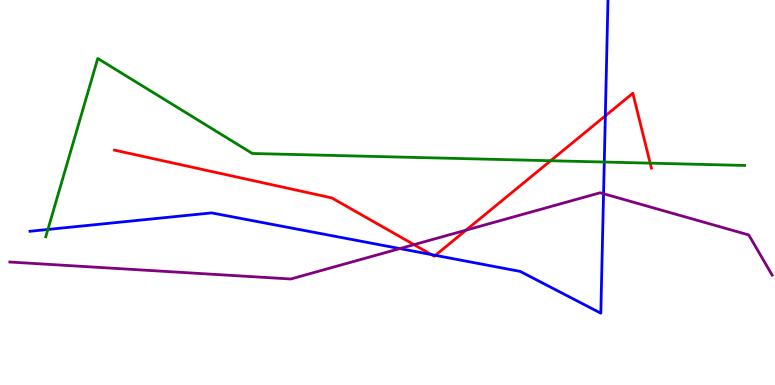[{'lines': ['blue', 'red'], 'intersections': [{'x': 5.57, 'y': 3.39}, {'x': 5.62, 'y': 3.37}, {'x': 7.81, 'y': 6.99}]}, {'lines': ['green', 'red'], 'intersections': [{'x': 7.1, 'y': 5.83}, {'x': 8.39, 'y': 5.76}]}, {'lines': ['purple', 'red'], 'intersections': [{'x': 5.34, 'y': 3.65}, {'x': 6.01, 'y': 4.02}]}, {'lines': ['blue', 'green'], 'intersections': [{'x': 0.618, 'y': 4.04}, {'x': 7.8, 'y': 5.79}]}, {'lines': ['blue', 'purple'], 'intersections': [{'x': 5.16, 'y': 3.54}, {'x': 7.79, 'y': 4.97}]}, {'lines': ['green', 'purple'], 'intersections': []}]